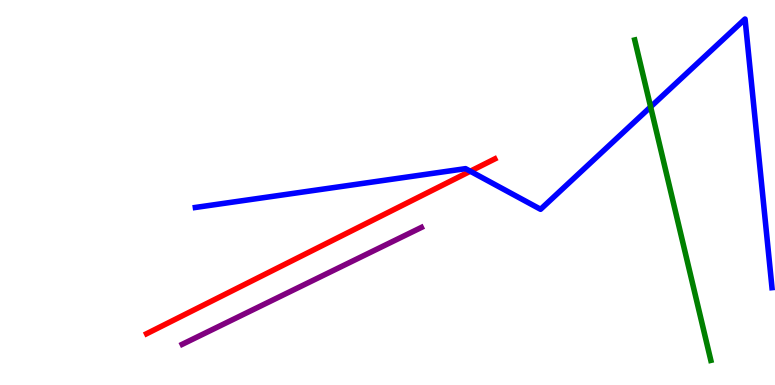[{'lines': ['blue', 'red'], 'intersections': [{'x': 6.07, 'y': 5.55}]}, {'lines': ['green', 'red'], 'intersections': []}, {'lines': ['purple', 'red'], 'intersections': []}, {'lines': ['blue', 'green'], 'intersections': [{'x': 8.4, 'y': 7.22}]}, {'lines': ['blue', 'purple'], 'intersections': []}, {'lines': ['green', 'purple'], 'intersections': []}]